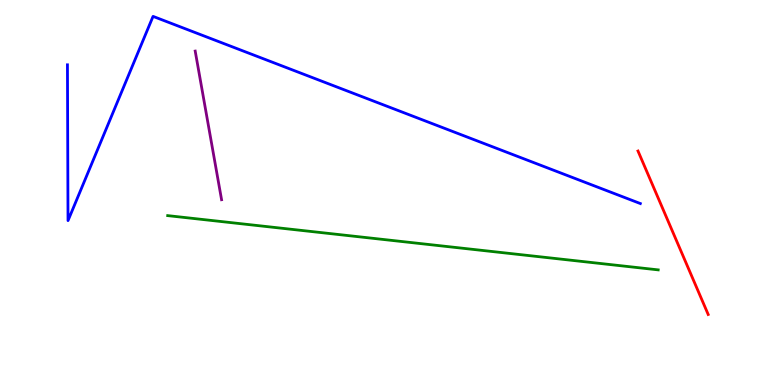[{'lines': ['blue', 'red'], 'intersections': []}, {'lines': ['green', 'red'], 'intersections': []}, {'lines': ['purple', 'red'], 'intersections': []}, {'lines': ['blue', 'green'], 'intersections': []}, {'lines': ['blue', 'purple'], 'intersections': []}, {'lines': ['green', 'purple'], 'intersections': []}]